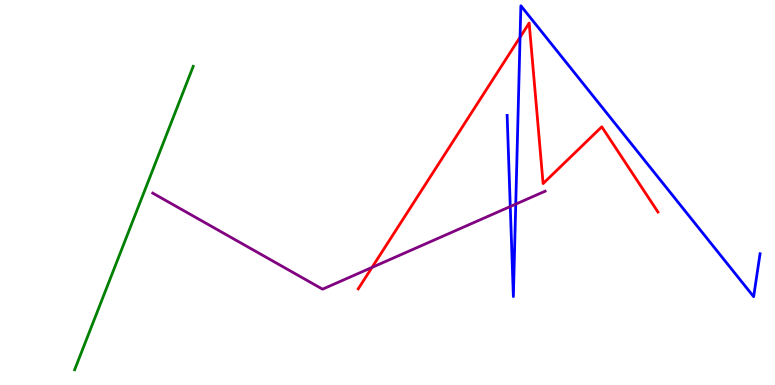[{'lines': ['blue', 'red'], 'intersections': [{'x': 6.71, 'y': 9.03}]}, {'lines': ['green', 'red'], 'intersections': []}, {'lines': ['purple', 'red'], 'intersections': [{'x': 4.8, 'y': 3.05}]}, {'lines': ['blue', 'green'], 'intersections': []}, {'lines': ['blue', 'purple'], 'intersections': [{'x': 6.58, 'y': 4.64}, {'x': 6.65, 'y': 4.7}]}, {'lines': ['green', 'purple'], 'intersections': []}]